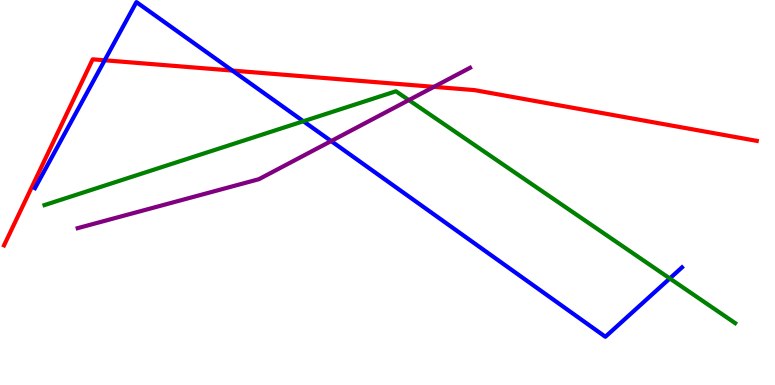[{'lines': ['blue', 'red'], 'intersections': [{'x': 1.35, 'y': 8.43}, {'x': 3.0, 'y': 8.17}]}, {'lines': ['green', 'red'], 'intersections': []}, {'lines': ['purple', 'red'], 'intersections': [{'x': 5.6, 'y': 7.74}]}, {'lines': ['blue', 'green'], 'intersections': [{'x': 3.91, 'y': 6.85}, {'x': 8.64, 'y': 2.77}]}, {'lines': ['blue', 'purple'], 'intersections': [{'x': 4.27, 'y': 6.34}]}, {'lines': ['green', 'purple'], 'intersections': [{'x': 5.28, 'y': 7.4}]}]